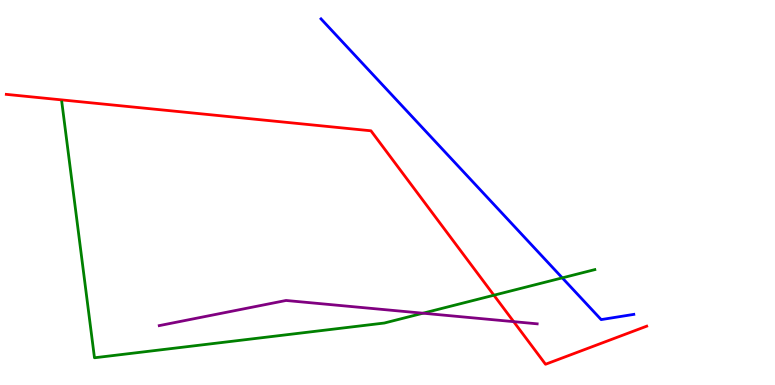[{'lines': ['blue', 'red'], 'intersections': []}, {'lines': ['green', 'red'], 'intersections': [{'x': 6.37, 'y': 2.33}]}, {'lines': ['purple', 'red'], 'intersections': [{'x': 6.63, 'y': 1.65}]}, {'lines': ['blue', 'green'], 'intersections': [{'x': 7.26, 'y': 2.78}]}, {'lines': ['blue', 'purple'], 'intersections': []}, {'lines': ['green', 'purple'], 'intersections': [{'x': 5.46, 'y': 1.86}]}]